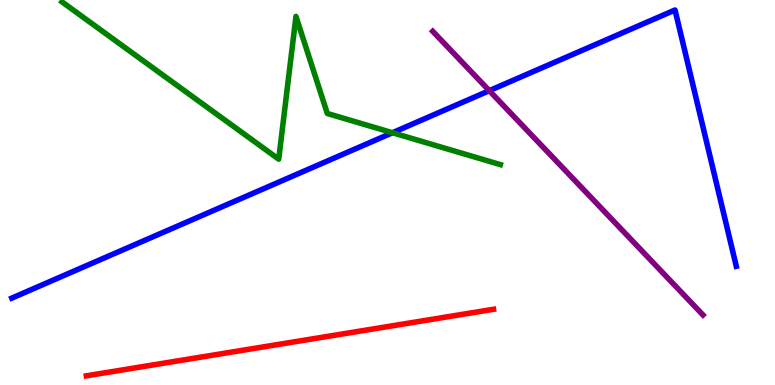[{'lines': ['blue', 'red'], 'intersections': []}, {'lines': ['green', 'red'], 'intersections': []}, {'lines': ['purple', 'red'], 'intersections': []}, {'lines': ['blue', 'green'], 'intersections': [{'x': 5.06, 'y': 6.55}]}, {'lines': ['blue', 'purple'], 'intersections': [{'x': 6.31, 'y': 7.64}]}, {'lines': ['green', 'purple'], 'intersections': []}]